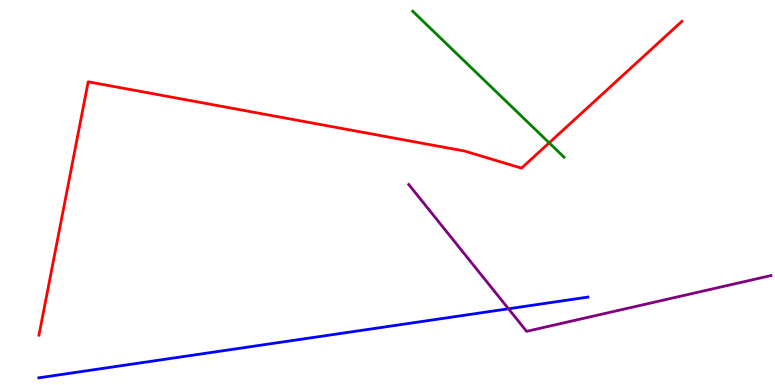[{'lines': ['blue', 'red'], 'intersections': []}, {'lines': ['green', 'red'], 'intersections': [{'x': 7.09, 'y': 6.29}]}, {'lines': ['purple', 'red'], 'intersections': []}, {'lines': ['blue', 'green'], 'intersections': []}, {'lines': ['blue', 'purple'], 'intersections': [{'x': 6.56, 'y': 1.98}]}, {'lines': ['green', 'purple'], 'intersections': []}]